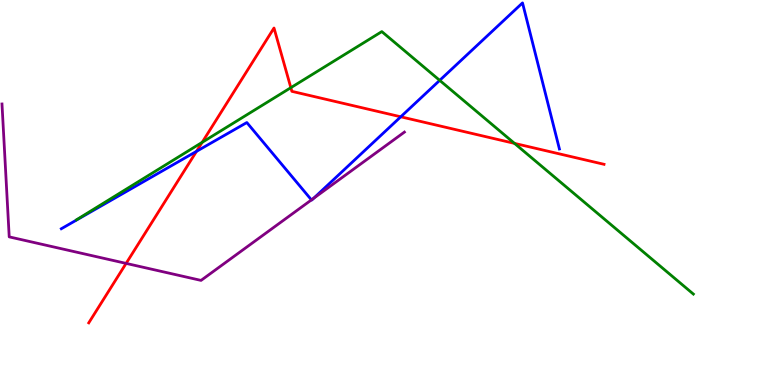[{'lines': ['blue', 'red'], 'intersections': [{'x': 2.54, 'y': 6.07}, {'x': 5.17, 'y': 6.97}]}, {'lines': ['green', 'red'], 'intersections': [{'x': 2.61, 'y': 6.3}, {'x': 3.75, 'y': 7.72}, {'x': 6.64, 'y': 6.28}]}, {'lines': ['purple', 'red'], 'intersections': [{'x': 1.63, 'y': 3.16}]}, {'lines': ['blue', 'green'], 'intersections': [{'x': 5.67, 'y': 7.91}]}, {'lines': ['blue', 'purple'], 'intersections': [{'x': 4.02, 'y': 4.81}, {'x': 4.05, 'y': 4.85}]}, {'lines': ['green', 'purple'], 'intersections': []}]